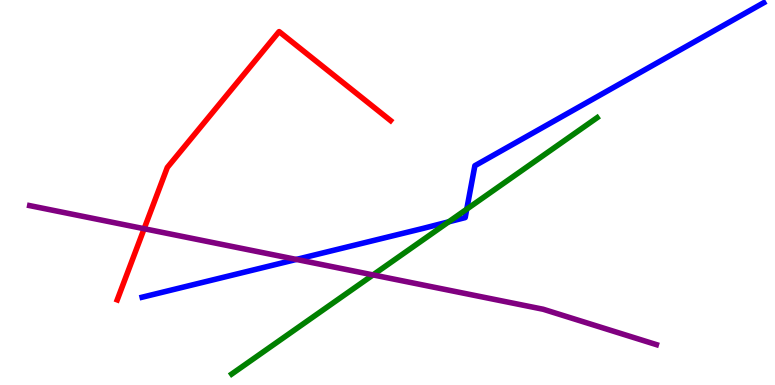[{'lines': ['blue', 'red'], 'intersections': []}, {'lines': ['green', 'red'], 'intersections': []}, {'lines': ['purple', 'red'], 'intersections': [{'x': 1.86, 'y': 4.06}]}, {'lines': ['blue', 'green'], 'intersections': [{'x': 5.79, 'y': 4.24}, {'x': 6.02, 'y': 4.57}]}, {'lines': ['blue', 'purple'], 'intersections': [{'x': 3.82, 'y': 3.26}]}, {'lines': ['green', 'purple'], 'intersections': [{'x': 4.81, 'y': 2.86}]}]